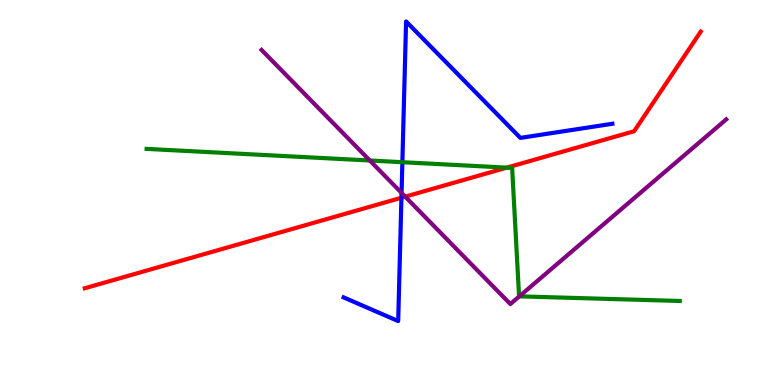[{'lines': ['blue', 'red'], 'intersections': [{'x': 5.18, 'y': 4.86}]}, {'lines': ['green', 'red'], 'intersections': [{'x': 6.54, 'y': 5.65}]}, {'lines': ['purple', 'red'], 'intersections': [{'x': 5.23, 'y': 4.89}]}, {'lines': ['blue', 'green'], 'intersections': [{'x': 5.19, 'y': 5.79}]}, {'lines': ['blue', 'purple'], 'intersections': [{'x': 5.18, 'y': 4.99}]}, {'lines': ['green', 'purple'], 'intersections': [{'x': 4.77, 'y': 5.83}, {'x': 6.7, 'y': 2.3}]}]